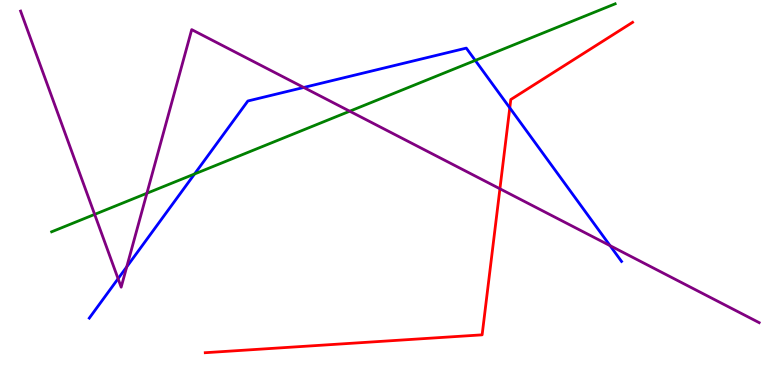[{'lines': ['blue', 'red'], 'intersections': [{'x': 6.58, 'y': 7.2}]}, {'lines': ['green', 'red'], 'intersections': []}, {'lines': ['purple', 'red'], 'intersections': [{'x': 6.45, 'y': 5.1}]}, {'lines': ['blue', 'green'], 'intersections': [{'x': 2.51, 'y': 5.48}, {'x': 6.13, 'y': 8.43}]}, {'lines': ['blue', 'purple'], 'intersections': [{'x': 1.52, 'y': 2.76}, {'x': 1.64, 'y': 3.07}, {'x': 3.92, 'y': 7.73}, {'x': 7.87, 'y': 3.62}]}, {'lines': ['green', 'purple'], 'intersections': [{'x': 1.22, 'y': 4.43}, {'x': 1.9, 'y': 4.98}, {'x': 4.51, 'y': 7.11}]}]